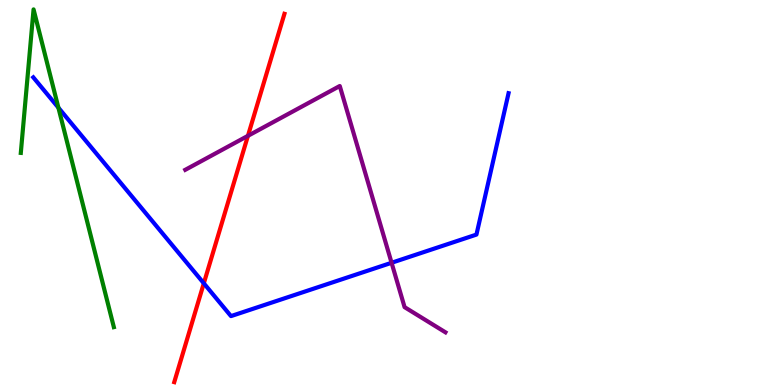[{'lines': ['blue', 'red'], 'intersections': [{'x': 2.63, 'y': 2.64}]}, {'lines': ['green', 'red'], 'intersections': []}, {'lines': ['purple', 'red'], 'intersections': [{'x': 3.2, 'y': 6.47}]}, {'lines': ['blue', 'green'], 'intersections': [{'x': 0.754, 'y': 7.2}]}, {'lines': ['blue', 'purple'], 'intersections': [{'x': 5.05, 'y': 3.17}]}, {'lines': ['green', 'purple'], 'intersections': []}]